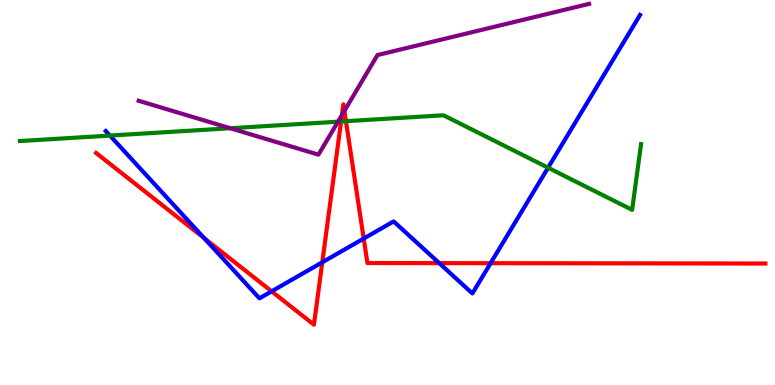[{'lines': ['blue', 'red'], 'intersections': [{'x': 2.63, 'y': 3.81}, {'x': 3.51, 'y': 2.43}, {'x': 4.16, 'y': 3.19}, {'x': 4.69, 'y': 3.8}, {'x': 5.67, 'y': 3.17}, {'x': 6.33, 'y': 3.16}]}, {'lines': ['green', 'red'], 'intersections': [{'x': 4.4, 'y': 6.84}, {'x': 4.46, 'y': 6.85}]}, {'lines': ['purple', 'red'], 'intersections': [{'x': 4.41, 'y': 7.01}, {'x': 4.44, 'y': 7.12}]}, {'lines': ['blue', 'green'], 'intersections': [{'x': 1.42, 'y': 6.48}, {'x': 7.07, 'y': 5.64}]}, {'lines': ['blue', 'purple'], 'intersections': []}, {'lines': ['green', 'purple'], 'intersections': [{'x': 2.97, 'y': 6.67}, {'x': 4.36, 'y': 6.84}]}]